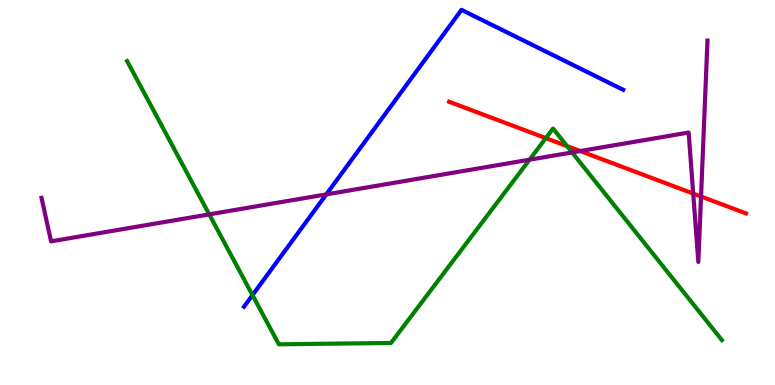[{'lines': ['blue', 'red'], 'intersections': []}, {'lines': ['green', 'red'], 'intersections': [{'x': 7.04, 'y': 6.41}, {'x': 7.32, 'y': 6.2}]}, {'lines': ['purple', 'red'], 'intersections': [{'x': 7.49, 'y': 6.08}, {'x': 8.94, 'y': 4.97}, {'x': 9.05, 'y': 4.9}]}, {'lines': ['blue', 'green'], 'intersections': [{'x': 3.26, 'y': 2.33}]}, {'lines': ['blue', 'purple'], 'intersections': [{'x': 4.21, 'y': 4.95}]}, {'lines': ['green', 'purple'], 'intersections': [{'x': 2.7, 'y': 4.43}, {'x': 6.83, 'y': 5.85}, {'x': 7.38, 'y': 6.04}]}]